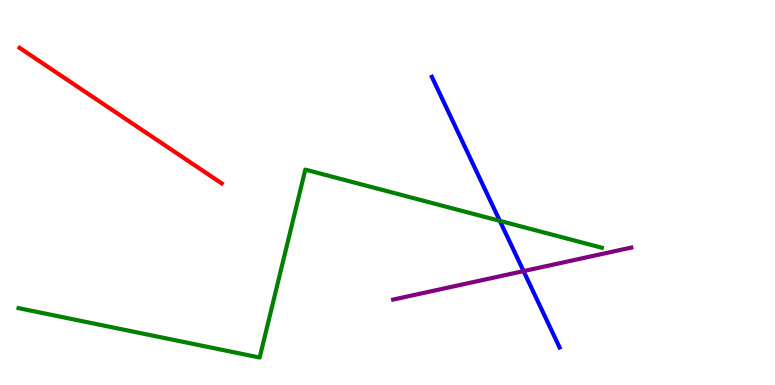[{'lines': ['blue', 'red'], 'intersections': []}, {'lines': ['green', 'red'], 'intersections': []}, {'lines': ['purple', 'red'], 'intersections': []}, {'lines': ['blue', 'green'], 'intersections': [{'x': 6.45, 'y': 4.26}]}, {'lines': ['blue', 'purple'], 'intersections': [{'x': 6.76, 'y': 2.96}]}, {'lines': ['green', 'purple'], 'intersections': []}]